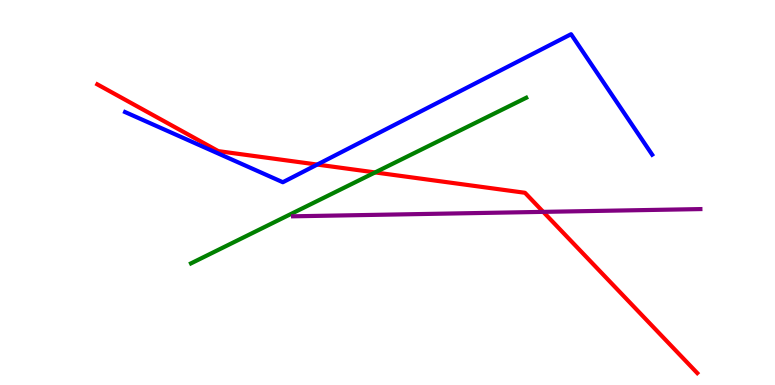[{'lines': ['blue', 'red'], 'intersections': [{'x': 4.09, 'y': 5.73}]}, {'lines': ['green', 'red'], 'intersections': [{'x': 4.84, 'y': 5.52}]}, {'lines': ['purple', 'red'], 'intersections': [{'x': 7.01, 'y': 4.5}]}, {'lines': ['blue', 'green'], 'intersections': []}, {'lines': ['blue', 'purple'], 'intersections': []}, {'lines': ['green', 'purple'], 'intersections': []}]